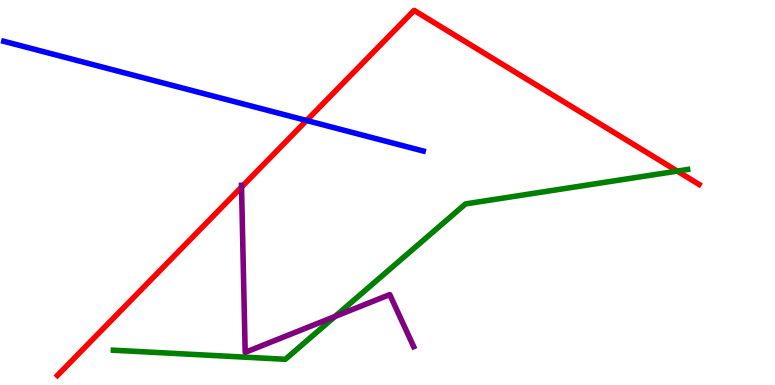[{'lines': ['blue', 'red'], 'intersections': [{'x': 3.96, 'y': 6.87}]}, {'lines': ['green', 'red'], 'intersections': [{'x': 8.74, 'y': 5.56}]}, {'lines': ['purple', 'red'], 'intersections': [{'x': 3.12, 'y': 5.14}]}, {'lines': ['blue', 'green'], 'intersections': []}, {'lines': ['blue', 'purple'], 'intersections': []}, {'lines': ['green', 'purple'], 'intersections': [{'x': 4.32, 'y': 1.78}]}]